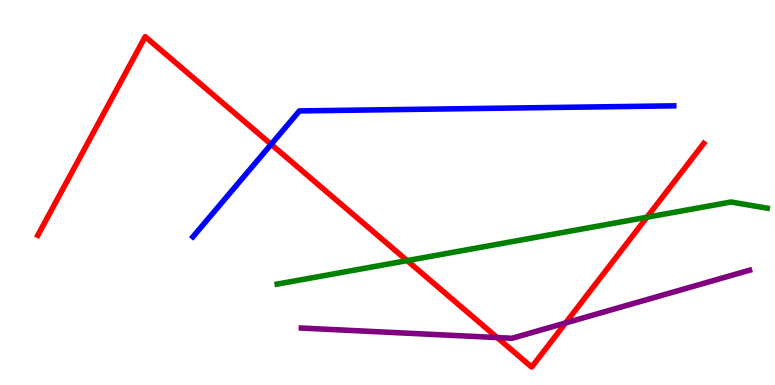[{'lines': ['blue', 'red'], 'intersections': [{'x': 3.5, 'y': 6.25}]}, {'lines': ['green', 'red'], 'intersections': [{'x': 5.25, 'y': 3.23}, {'x': 8.35, 'y': 4.36}]}, {'lines': ['purple', 'red'], 'intersections': [{'x': 6.41, 'y': 1.23}, {'x': 7.3, 'y': 1.61}]}, {'lines': ['blue', 'green'], 'intersections': []}, {'lines': ['blue', 'purple'], 'intersections': []}, {'lines': ['green', 'purple'], 'intersections': []}]